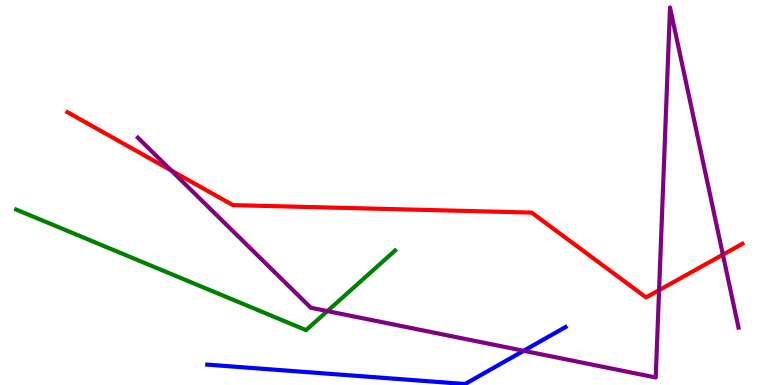[{'lines': ['blue', 'red'], 'intersections': []}, {'lines': ['green', 'red'], 'intersections': []}, {'lines': ['purple', 'red'], 'intersections': [{'x': 2.21, 'y': 5.57}, {'x': 8.5, 'y': 2.46}, {'x': 9.33, 'y': 3.39}]}, {'lines': ['blue', 'green'], 'intersections': []}, {'lines': ['blue', 'purple'], 'intersections': [{'x': 6.76, 'y': 0.889}]}, {'lines': ['green', 'purple'], 'intersections': [{'x': 4.22, 'y': 1.92}]}]